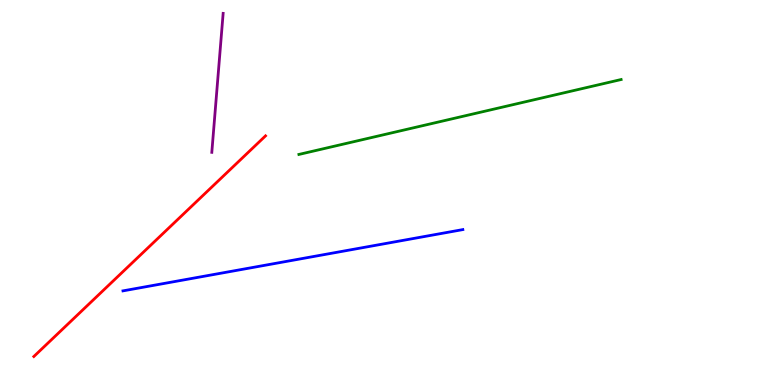[{'lines': ['blue', 'red'], 'intersections': []}, {'lines': ['green', 'red'], 'intersections': []}, {'lines': ['purple', 'red'], 'intersections': []}, {'lines': ['blue', 'green'], 'intersections': []}, {'lines': ['blue', 'purple'], 'intersections': []}, {'lines': ['green', 'purple'], 'intersections': []}]